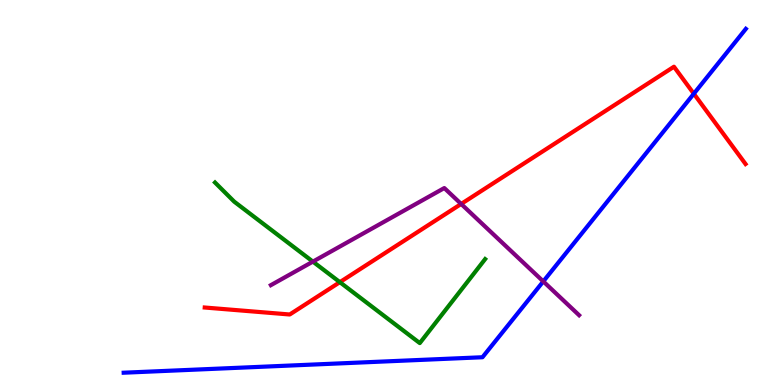[{'lines': ['blue', 'red'], 'intersections': [{'x': 8.95, 'y': 7.57}]}, {'lines': ['green', 'red'], 'intersections': [{'x': 4.39, 'y': 2.67}]}, {'lines': ['purple', 'red'], 'intersections': [{'x': 5.95, 'y': 4.7}]}, {'lines': ['blue', 'green'], 'intersections': []}, {'lines': ['blue', 'purple'], 'intersections': [{'x': 7.01, 'y': 2.69}]}, {'lines': ['green', 'purple'], 'intersections': [{'x': 4.04, 'y': 3.2}]}]